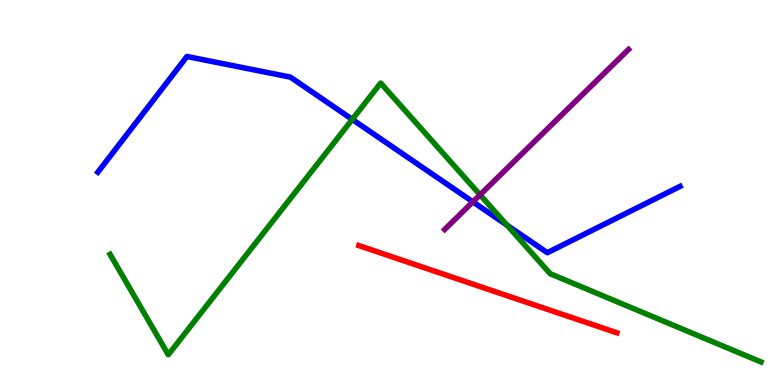[{'lines': ['blue', 'red'], 'intersections': []}, {'lines': ['green', 'red'], 'intersections': []}, {'lines': ['purple', 'red'], 'intersections': []}, {'lines': ['blue', 'green'], 'intersections': [{'x': 4.55, 'y': 6.9}, {'x': 6.54, 'y': 4.15}]}, {'lines': ['blue', 'purple'], 'intersections': [{'x': 6.1, 'y': 4.76}]}, {'lines': ['green', 'purple'], 'intersections': [{'x': 6.19, 'y': 4.94}]}]